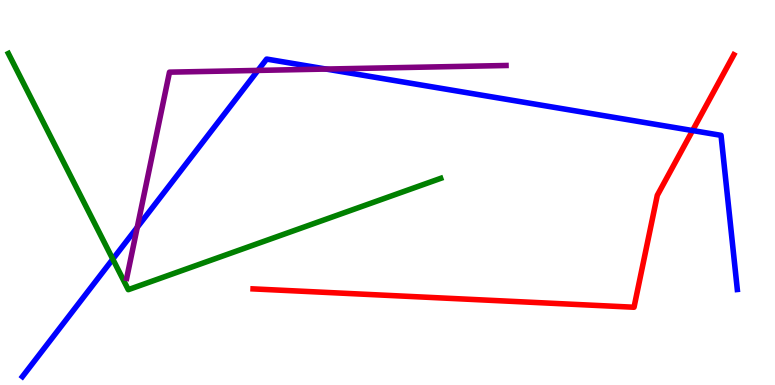[{'lines': ['blue', 'red'], 'intersections': [{'x': 8.94, 'y': 6.61}]}, {'lines': ['green', 'red'], 'intersections': []}, {'lines': ['purple', 'red'], 'intersections': []}, {'lines': ['blue', 'green'], 'intersections': [{'x': 1.46, 'y': 3.27}]}, {'lines': ['blue', 'purple'], 'intersections': [{'x': 1.77, 'y': 4.1}, {'x': 3.33, 'y': 8.17}, {'x': 4.21, 'y': 8.21}]}, {'lines': ['green', 'purple'], 'intersections': []}]